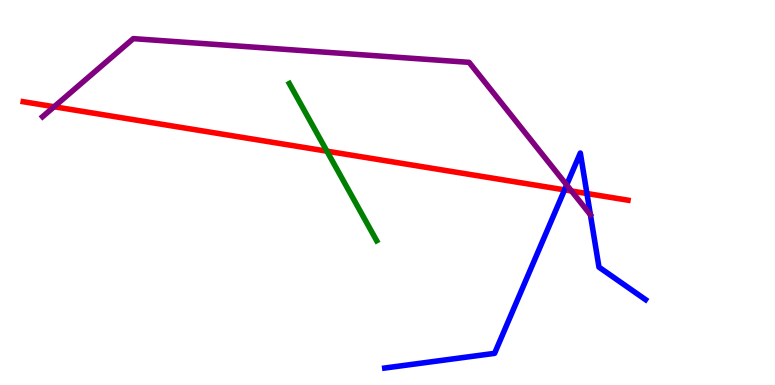[{'lines': ['blue', 'red'], 'intersections': [{'x': 7.28, 'y': 5.07}, {'x': 7.57, 'y': 4.97}]}, {'lines': ['green', 'red'], 'intersections': [{'x': 4.22, 'y': 6.07}]}, {'lines': ['purple', 'red'], 'intersections': [{'x': 0.699, 'y': 7.23}, {'x': 7.37, 'y': 5.04}]}, {'lines': ['blue', 'green'], 'intersections': []}, {'lines': ['blue', 'purple'], 'intersections': [{'x': 7.31, 'y': 5.2}]}, {'lines': ['green', 'purple'], 'intersections': []}]